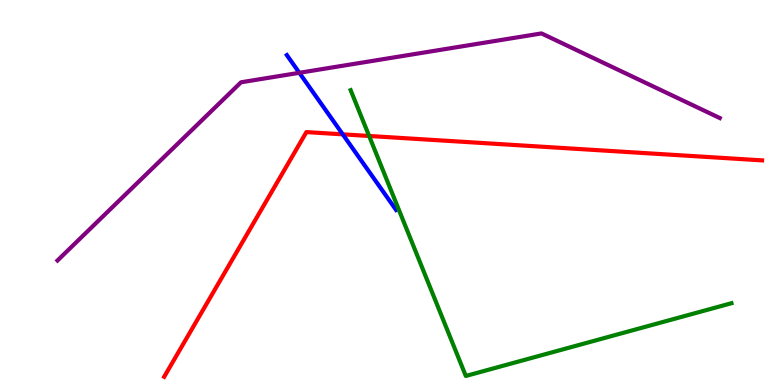[{'lines': ['blue', 'red'], 'intersections': [{'x': 4.42, 'y': 6.51}]}, {'lines': ['green', 'red'], 'intersections': [{'x': 4.76, 'y': 6.47}]}, {'lines': ['purple', 'red'], 'intersections': []}, {'lines': ['blue', 'green'], 'intersections': []}, {'lines': ['blue', 'purple'], 'intersections': [{'x': 3.86, 'y': 8.11}]}, {'lines': ['green', 'purple'], 'intersections': []}]